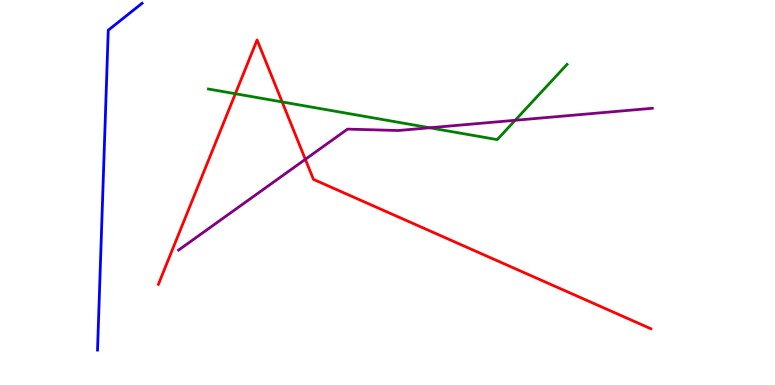[{'lines': ['blue', 'red'], 'intersections': []}, {'lines': ['green', 'red'], 'intersections': [{'x': 3.04, 'y': 7.57}, {'x': 3.64, 'y': 7.35}]}, {'lines': ['purple', 'red'], 'intersections': [{'x': 3.94, 'y': 5.86}]}, {'lines': ['blue', 'green'], 'intersections': []}, {'lines': ['blue', 'purple'], 'intersections': []}, {'lines': ['green', 'purple'], 'intersections': [{'x': 5.54, 'y': 6.68}, {'x': 6.65, 'y': 6.88}]}]